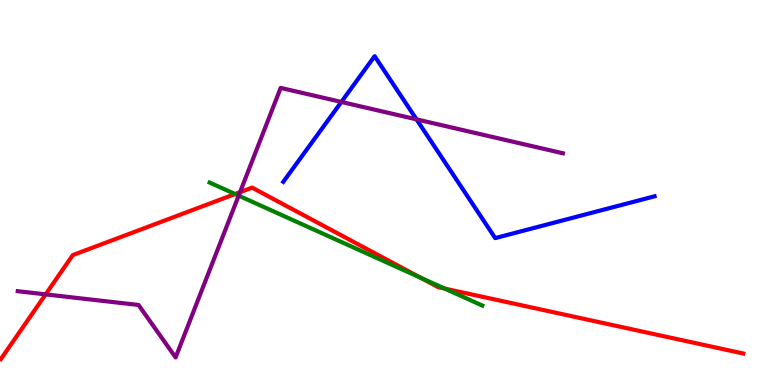[{'lines': ['blue', 'red'], 'intersections': []}, {'lines': ['green', 'red'], 'intersections': [{'x': 3.03, 'y': 4.96}, {'x': 5.43, 'y': 2.79}, {'x': 5.74, 'y': 2.5}]}, {'lines': ['purple', 'red'], 'intersections': [{'x': 0.589, 'y': 2.35}, {'x': 3.1, 'y': 5.01}]}, {'lines': ['blue', 'green'], 'intersections': []}, {'lines': ['blue', 'purple'], 'intersections': [{'x': 4.4, 'y': 7.35}, {'x': 5.37, 'y': 6.9}]}, {'lines': ['green', 'purple'], 'intersections': [{'x': 3.08, 'y': 4.92}]}]